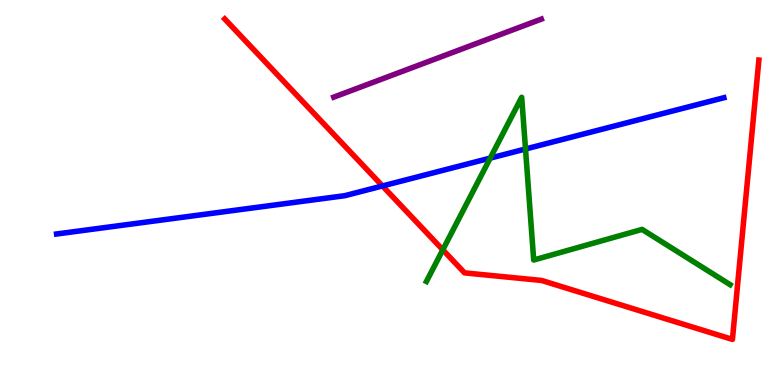[{'lines': ['blue', 'red'], 'intersections': [{'x': 4.94, 'y': 5.17}]}, {'lines': ['green', 'red'], 'intersections': [{'x': 5.71, 'y': 3.51}]}, {'lines': ['purple', 'red'], 'intersections': []}, {'lines': ['blue', 'green'], 'intersections': [{'x': 6.33, 'y': 5.89}, {'x': 6.78, 'y': 6.13}]}, {'lines': ['blue', 'purple'], 'intersections': []}, {'lines': ['green', 'purple'], 'intersections': []}]